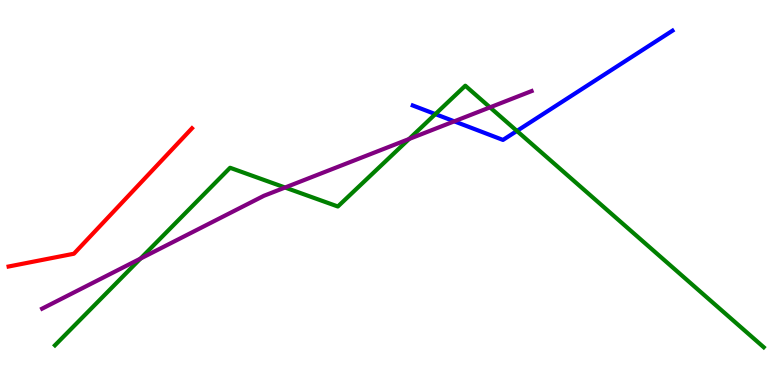[{'lines': ['blue', 'red'], 'intersections': []}, {'lines': ['green', 'red'], 'intersections': []}, {'lines': ['purple', 'red'], 'intersections': []}, {'lines': ['blue', 'green'], 'intersections': [{'x': 5.62, 'y': 7.04}, {'x': 6.67, 'y': 6.6}]}, {'lines': ['blue', 'purple'], 'intersections': [{'x': 5.86, 'y': 6.85}]}, {'lines': ['green', 'purple'], 'intersections': [{'x': 1.81, 'y': 3.28}, {'x': 3.68, 'y': 5.13}, {'x': 5.28, 'y': 6.39}, {'x': 6.32, 'y': 7.21}]}]